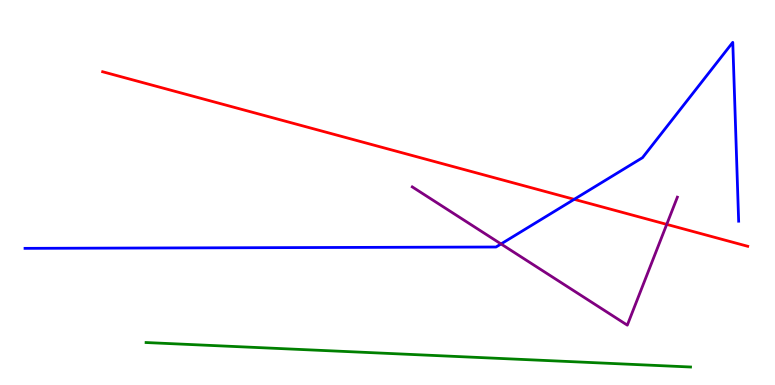[{'lines': ['blue', 'red'], 'intersections': [{'x': 7.41, 'y': 4.82}]}, {'lines': ['green', 'red'], 'intersections': []}, {'lines': ['purple', 'red'], 'intersections': [{'x': 8.6, 'y': 4.17}]}, {'lines': ['blue', 'green'], 'intersections': []}, {'lines': ['blue', 'purple'], 'intersections': [{'x': 6.46, 'y': 3.66}]}, {'lines': ['green', 'purple'], 'intersections': []}]